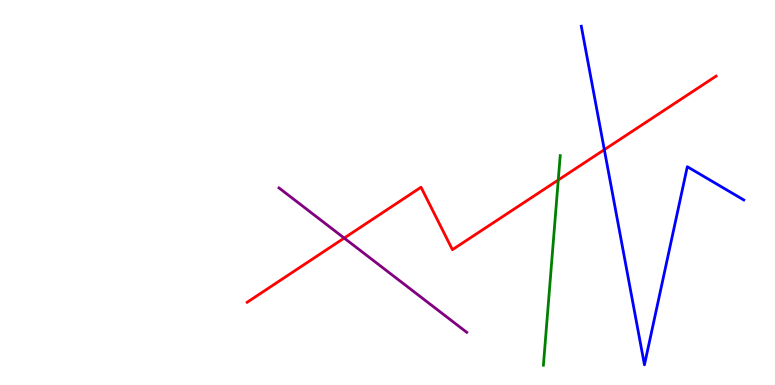[{'lines': ['blue', 'red'], 'intersections': [{'x': 7.8, 'y': 6.11}]}, {'lines': ['green', 'red'], 'intersections': [{'x': 7.2, 'y': 5.32}]}, {'lines': ['purple', 'red'], 'intersections': [{'x': 4.44, 'y': 3.82}]}, {'lines': ['blue', 'green'], 'intersections': []}, {'lines': ['blue', 'purple'], 'intersections': []}, {'lines': ['green', 'purple'], 'intersections': []}]